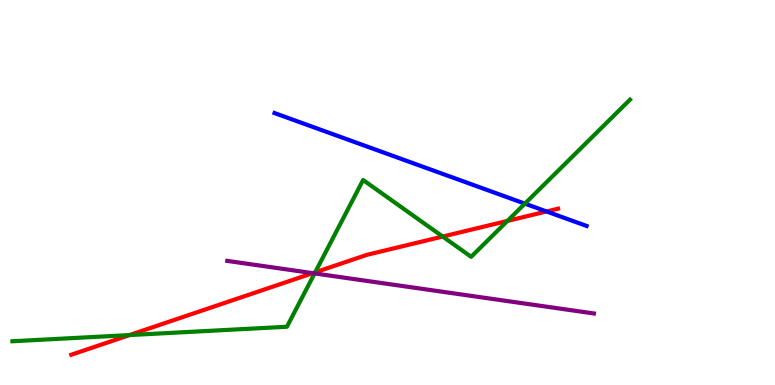[{'lines': ['blue', 'red'], 'intersections': [{'x': 7.05, 'y': 4.51}]}, {'lines': ['green', 'red'], 'intersections': [{'x': 1.67, 'y': 1.3}, {'x': 4.07, 'y': 2.93}, {'x': 5.71, 'y': 3.86}, {'x': 6.55, 'y': 4.26}]}, {'lines': ['purple', 'red'], 'intersections': [{'x': 4.04, 'y': 2.91}]}, {'lines': ['blue', 'green'], 'intersections': [{'x': 6.77, 'y': 4.71}]}, {'lines': ['blue', 'purple'], 'intersections': []}, {'lines': ['green', 'purple'], 'intersections': [{'x': 4.06, 'y': 2.9}]}]